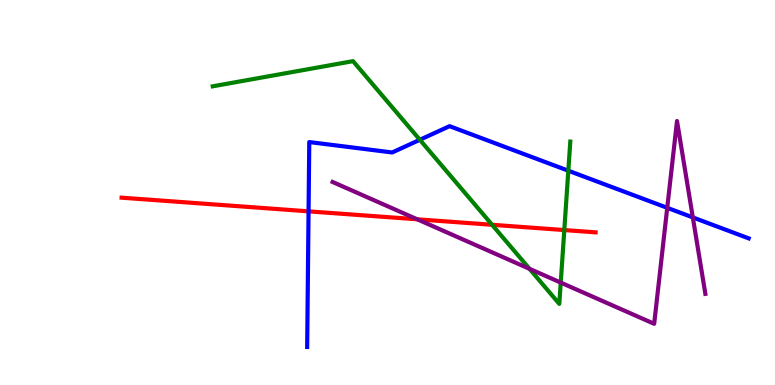[{'lines': ['blue', 'red'], 'intersections': [{'x': 3.98, 'y': 4.51}]}, {'lines': ['green', 'red'], 'intersections': [{'x': 6.35, 'y': 4.16}, {'x': 7.28, 'y': 4.02}]}, {'lines': ['purple', 'red'], 'intersections': [{'x': 5.38, 'y': 4.3}]}, {'lines': ['blue', 'green'], 'intersections': [{'x': 5.42, 'y': 6.37}, {'x': 7.33, 'y': 5.57}]}, {'lines': ['blue', 'purple'], 'intersections': [{'x': 8.61, 'y': 4.6}, {'x': 8.94, 'y': 4.35}]}, {'lines': ['green', 'purple'], 'intersections': [{'x': 6.83, 'y': 3.02}, {'x': 7.24, 'y': 2.66}]}]